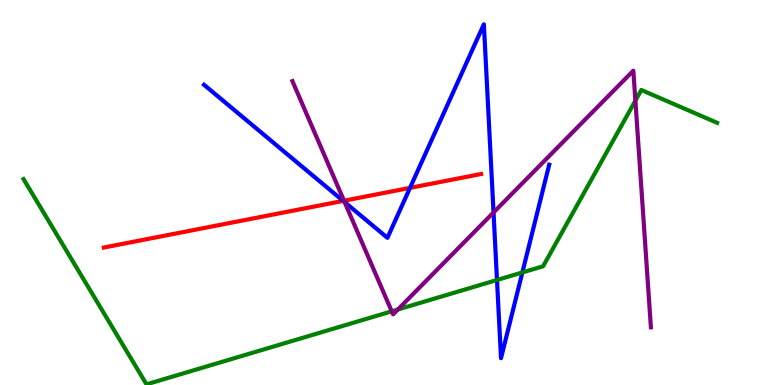[{'lines': ['blue', 'red'], 'intersections': [{'x': 4.43, 'y': 4.78}, {'x': 5.29, 'y': 5.12}]}, {'lines': ['green', 'red'], 'intersections': []}, {'lines': ['purple', 'red'], 'intersections': [{'x': 4.44, 'y': 4.79}]}, {'lines': ['blue', 'green'], 'intersections': [{'x': 6.41, 'y': 2.73}, {'x': 6.74, 'y': 2.92}]}, {'lines': ['blue', 'purple'], 'intersections': [{'x': 4.45, 'y': 4.75}, {'x': 6.37, 'y': 4.48}]}, {'lines': ['green', 'purple'], 'intersections': [{'x': 5.05, 'y': 1.91}, {'x': 5.13, 'y': 1.96}, {'x': 8.2, 'y': 7.39}]}]